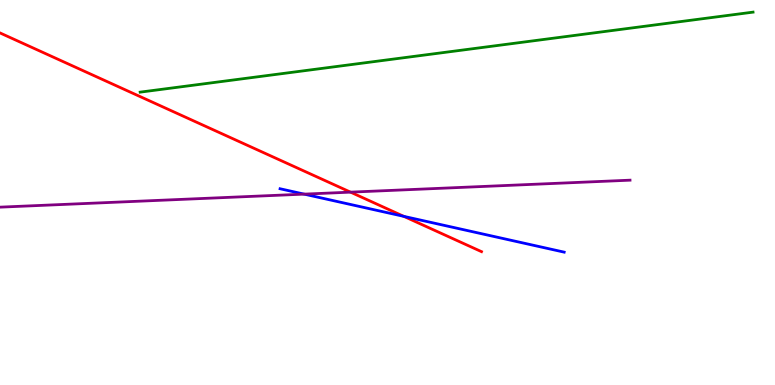[{'lines': ['blue', 'red'], 'intersections': [{'x': 5.21, 'y': 4.38}]}, {'lines': ['green', 'red'], 'intersections': []}, {'lines': ['purple', 'red'], 'intersections': [{'x': 4.52, 'y': 5.01}]}, {'lines': ['blue', 'green'], 'intersections': []}, {'lines': ['blue', 'purple'], 'intersections': [{'x': 3.92, 'y': 4.96}]}, {'lines': ['green', 'purple'], 'intersections': []}]